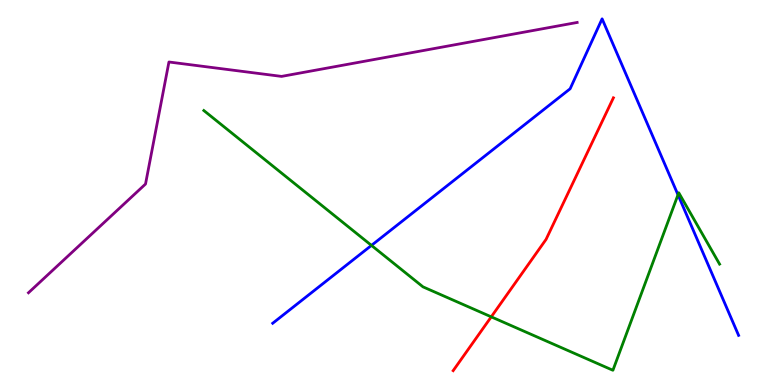[{'lines': ['blue', 'red'], 'intersections': []}, {'lines': ['green', 'red'], 'intersections': [{'x': 6.34, 'y': 1.77}]}, {'lines': ['purple', 'red'], 'intersections': []}, {'lines': ['blue', 'green'], 'intersections': [{'x': 4.79, 'y': 3.63}, {'x': 8.75, 'y': 4.94}]}, {'lines': ['blue', 'purple'], 'intersections': []}, {'lines': ['green', 'purple'], 'intersections': []}]